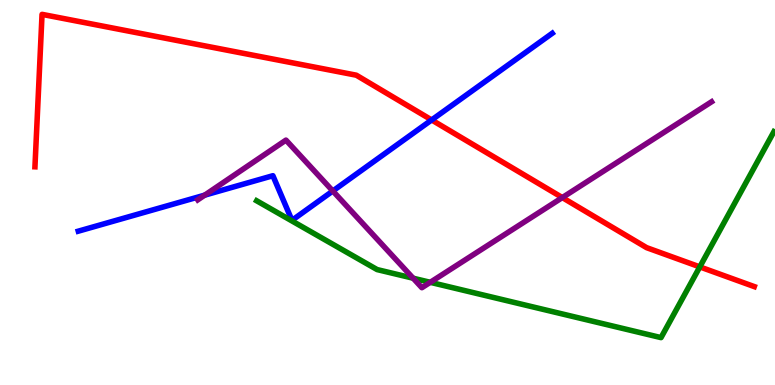[{'lines': ['blue', 'red'], 'intersections': [{'x': 5.57, 'y': 6.88}]}, {'lines': ['green', 'red'], 'intersections': [{'x': 9.03, 'y': 3.07}]}, {'lines': ['purple', 'red'], 'intersections': [{'x': 7.26, 'y': 4.87}]}, {'lines': ['blue', 'green'], 'intersections': []}, {'lines': ['blue', 'purple'], 'intersections': [{'x': 2.64, 'y': 4.93}, {'x': 4.29, 'y': 5.04}]}, {'lines': ['green', 'purple'], 'intersections': [{'x': 5.33, 'y': 2.77}, {'x': 5.55, 'y': 2.67}]}]